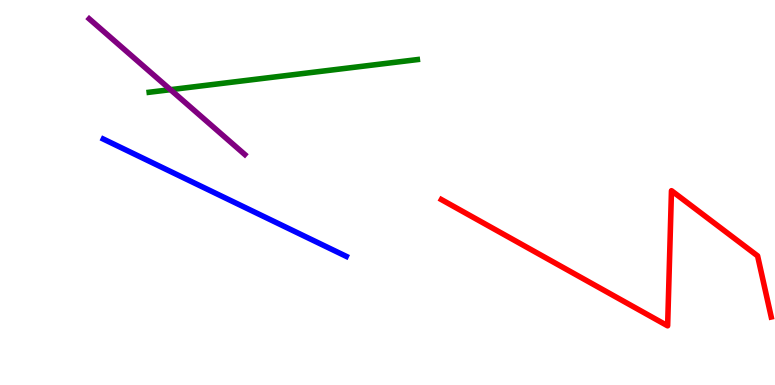[{'lines': ['blue', 'red'], 'intersections': []}, {'lines': ['green', 'red'], 'intersections': []}, {'lines': ['purple', 'red'], 'intersections': []}, {'lines': ['blue', 'green'], 'intersections': []}, {'lines': ['blue', 'purple'], 'intersections': []}, {'lines': ['green', 'purple'], 'intersections': [{'x': 2.2, 'y': 7.67}]}]